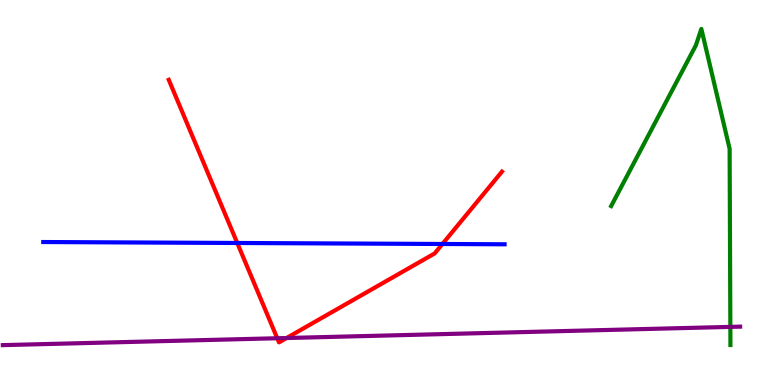[{'lines': ['blue', 'red'], 'intersections': [{'x': 3.06, 'y': 3.69}, {'x': 5.71, 'y': 3.66}]}, {'lines': ['green', 'red'], 'intersections': []}, {'lines': ['purple', 'red'], 'intersections': [{'x': 3.58, 'y': 1.21}, {'x': 3.7, 'y': 1.22}]}, {'lines': ['blue', 'green'], 'intersections': []}, {'lines': ['blue', 'purple'], 'intersections': []}, {'lines': ['green', 'purple'], 'intersections': [{'x': 9.42, 'y': 1.51}]}]